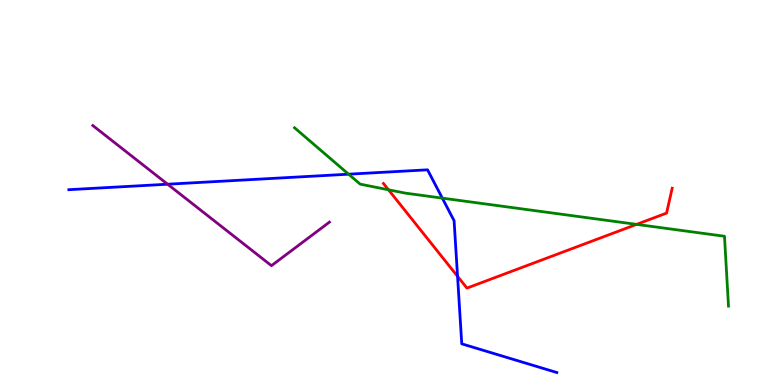[{'lines': ['blue', 'red'], 'intersections': [{'x': 5.9, 'y': 2.82}]}, {'lines': ['green', 'red'], 'intersections': [{'x': 5.01, 'y': 5.07}, {'x': 8.21, 'y': 4.17}]}, {'lines': ['purple', 'red'], 'intersections': []}, {'lines': ['blue', 'green'], 'intersections': [{'x': 4.5, 'y': 5.48}, {'x': 5.71, 'y': 4.85}]}, {'lines': ['blue', 'purple'], 'intersections': [{'x': 2.16, 'y': 5.22}]}, {'lines': ['green', 'purple'], 'intersections': []}]